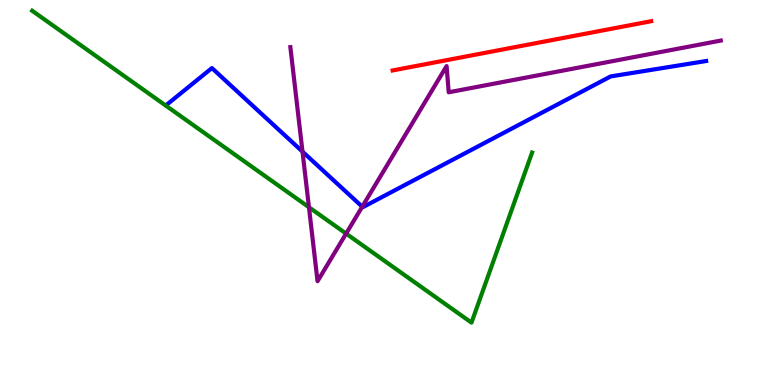[{'lines': ['blue', 'red'], 'intersections': []}, {'lines': ['green', 'red'], 'intersections': []}, {'lines': ['purple', 'red'], 'intersections': []}, {'lines': ['blue', 'green'], 'intersections': []}, {'lines': ['blue', 'purple'], 'intersections': [{'x': 3.9, 'y': 6.06}, {'x': 4.67, 'y': 4.63}]}, {'lines': ['green', 'purple'], 'intersections': [{'x': 3.99, 'y': 4.62}, {'x': 4.47, 'y': 3.93}]}]